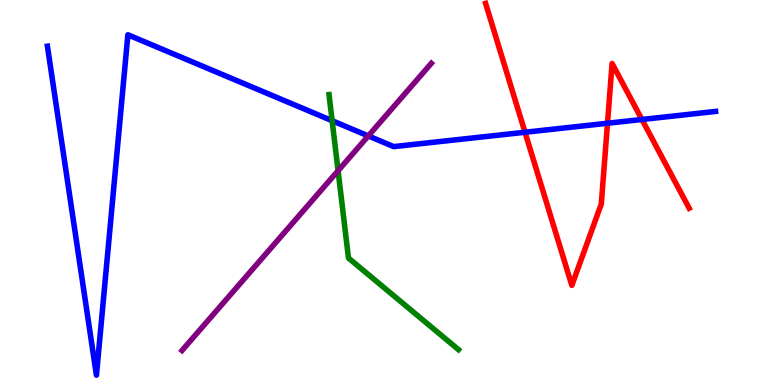[{'lines': ['blue', 'red'], 'intersections': [{'x': 6.77, 'y': 6.56}, {'x': 7.84, 'y': 6.8}, {'x': 8.28, 'y': 6.9}]}, {'lines': ['green', 'red'], 'intersections': []}, {'lines': ['purple', 'red'], 'intersections': []}, {'lines': ['blue', 'green'], 'intersections': [{'x': 4.29, 'y': 6.86}]}, {'lines': ['blue', 'purple'], 'intersections': [{'x': 4.75, 'y': 6.47}]}, {'lines': ['green', 'purple'], 'intersections': [{'x': 4.36, 'y': 5.57}]}]